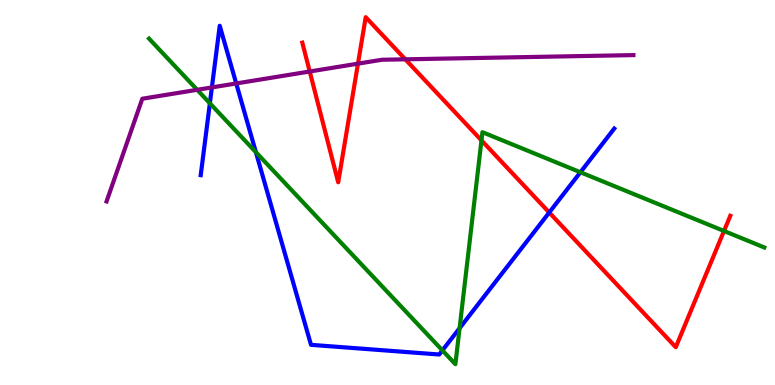[{'lines': ['blue', 'red'], 'intersections': [{'x': 7.09, 'y': 4.48}]}, {'lines': ['green', 'red'], 'intersections': [{'x': 6.21, 'y': 6.35}, {'x': 9.34, 'y': 4.0}]}, {'lines': ['purple', 'red'], 'intersections': [{'x': 4.0, 'y': 8.14}, {'x': 4.62, 'y': 8.35}, {'x': 5.23, 'y': 8.46}]}, {'lines': ['blue', 'green'], 'intersections': [{'x': 2.71, 'y': 7.32}, {'x': 3.3, 'y': 6.05}, {'x': 5.71, 'y': 0.899}, {'x': 5.93, 'y': 1.48}, {'x': 7.49, 'y': 5.53}]}, {'lines': ['blue', 'purple'], 'intersections': [{'x': 2.73, 'y': 7.73}, {'x': 3.05, 'y': 7.83}]}, {'lines': ['green', 'purple'], 'intersections': [{'x': 2.54, 'y': 7.67}]}]